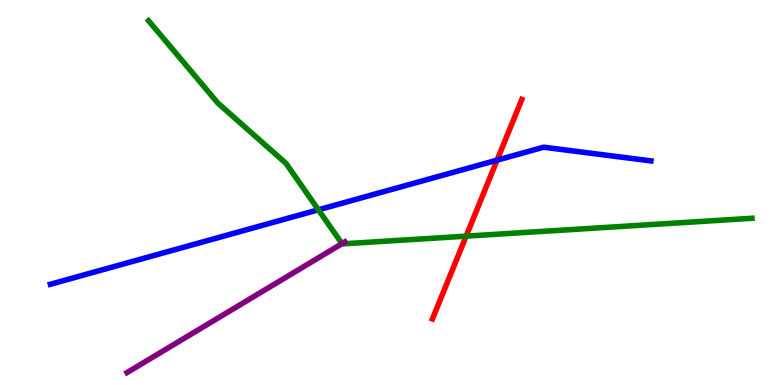[{'lines': ['blue', 'red'], 'intersections': [{'x': 6.41, 'y': 5.84}]}, {'lines': ['green', 'red'], 'intersections': [{'x': 6.01, 'y': 3.87}]}, {'lines': ['purple', 'red'], 'intersections': []}, {'lines': ['blue', 'green'], 'intersections': [{'x': 4.11, 'y': 4.55}]}, {'lines': ['blue', 'purple'], 'intersections': []}, {'lines': ['green', 'purple'], 'intersections': [{'x': 4.41, 'y': 3.67}]}]